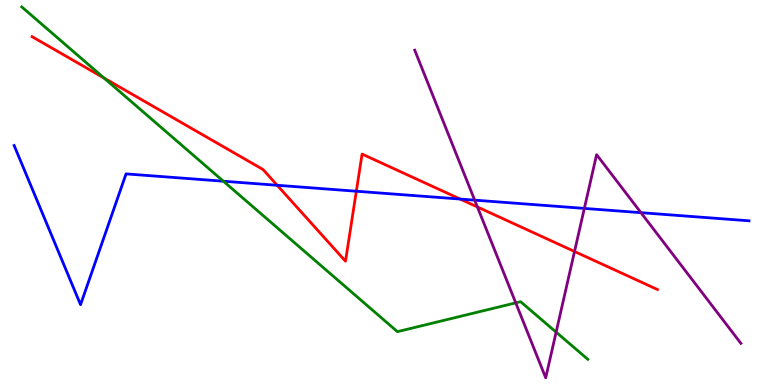[{'lines': ['blue', 'red'], 'intersections': [{'x': 3.58, 'y': 5.19}, {'x': 4.6, 'y': 5.03}, {'x': 5.94, 'y': 4.83}]}, {'lines': ['green', 'red'], 'intersections': [{'x': 1.34, 'y': 7.97}]}, {'lines': ['purple', 'red'], 'intersections': [{'x': 6.16, 'y': 4.62}, {'x': 7.41, 'y': 3.47}]}, {'lines': ['blue', 'green'], 'intersections': [{'x': 2.88, 'y': 5.29}]}, {'lines': ['blue', 'purple'], 'intersections': [{'x': 6.12, 'y': 4.8}, {'x': 7.54, 'y': 4.59}, {'x': 8.27, 'y': 4.48}]}, {'lines': ['green', 'purple'], 'intersections': [{'x': 6.65, 'y': 2.13}, {'x': 7.18, 'y': 1.37}]}]